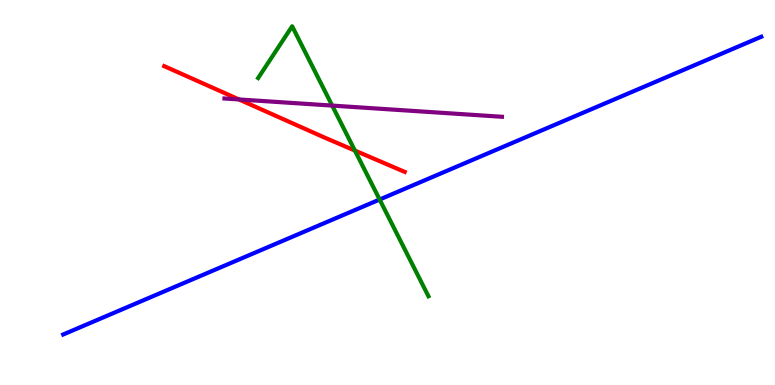[{'lines': ['blue', 'red'], 'intersections': []}, {'lines': ['green', 'red'], 'intersections': [{'x': 4.58, 'y': 6.09}]}, {'lines': ['purple', 'red'], 'intersections': [{'x': 3.08, 'y': 7.42}]}, {'lines': ['blue', 'green'], 'intersections': [{'x': 4.9, 'y': 4.82}]}, {'lines': ['blue', 'purple'], 'intersections': []}, {'lines': ['green', 'purple'], 'intersections': [{'x': 4.29, 'y': 7.26}]}]